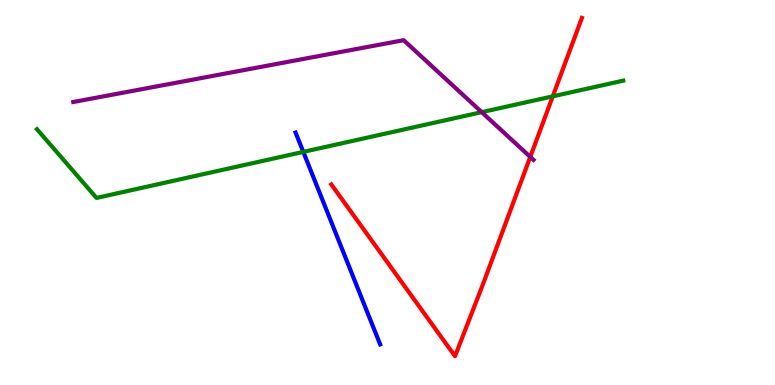[{'lines': ['blue', 'red'], 'intersections': []}, {'lines': ['green', 'red'], 'intersections': [{'x': 7.13, 'y': 7.5}]}, {'lines': ['purple', 'red'], 'intersections': [{'x': 6.84, 'y': 5.92}]}, {'lines': ['blue', 'green'], 'intersections': [{'x': 3.91, 'y': 6.05}]}, {'lines': ['blue', 'purple'], 'intersections': []}, {'lines': ['green', 'purple'], 'intersections': [{'x': 6.22, 'y': 7.09}]}]